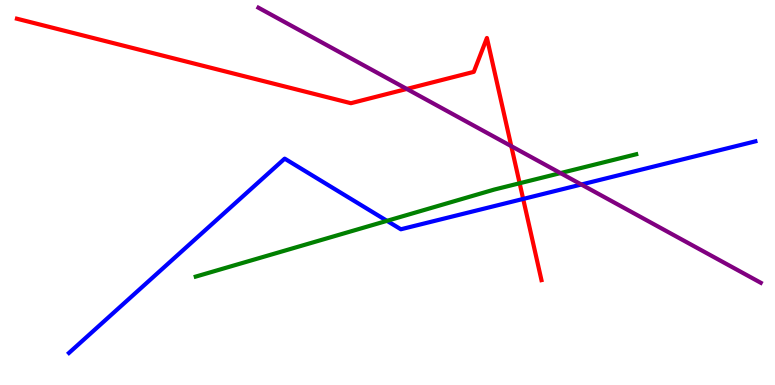[{'lines': ['blue', 'red'], 'intersections': [{'x': 6.75, 'y': 4.83}]}, {'lines': ['green', 'red'], 'intersections': [{'x': 6.71, 'y': 5.24}]}, {'lines': ['purple', 'red'], 'intersections': [{'x': 5.25, 'y': 7.69}, {'x': 6.6, 'y': 6.2}]}, {'lines': ['blue', 'green'], 'intersections': [{'x': 4.99, 'y': 4.26}]}, {'lines': ['blue', 'purple'], 'intersections': [{'x': 7.5, 'y': 5.21}]}, {'lines': ['green', 'purple'], 'intersections': [{'x': 7.23, 'y': 5.5}]}]